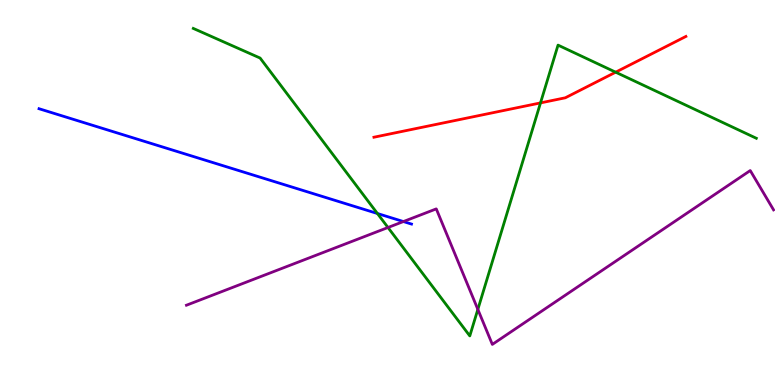[{'lines': ['blue', 'red'], 'intersections': []}, {'lines': ['green', 'red'], 'intersections': [{'x': 6.97, 'y': 7.33}, {'x': 7.94, 'y': 8.13}]}, {'lines': ['purple', 'red'], 'intersections': []}, {'lines': ['blue', 'green'], 'intersections': [{'x': 4.87, 'y': 4.45}]}, {'lines': ['blue', 'purple'], 'intersections': [{'x': 5.21, 'y': 4.25}]}, {'lines': ['green', 'purple'], 'intersections': [{'x': 5.01, 'y': 4.09}, {'x': 6.17, 'y': 1.96}]}]